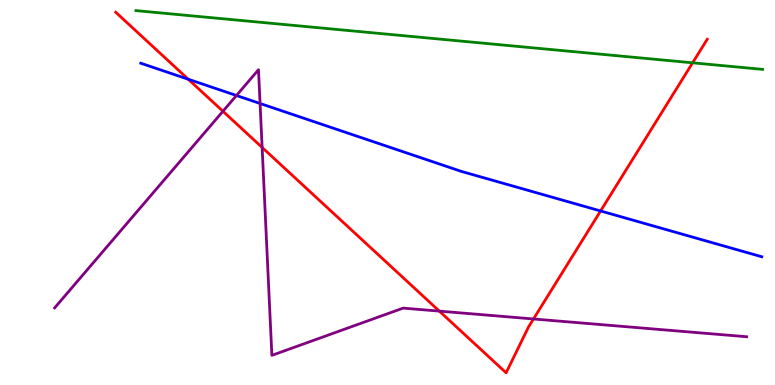[{'lines': ['blue', 'red'], 'intersections': [{'x': 2.43, 'y': 7.94}, {'x': 7.75, 'y': 4.52}]}, {'lines': ['green', 'red'], 'intersections': [{'x': 8.94, 'y': 8.37}]}, {'lines': ['purple', 'red'], 'intersections': [{'x': 2.88, 'y': 7.11}, {'x': 3.38, 'y': 6.17}, {'x': 5.67, 'y': 1.92}, {'x': 6.88, 'y': 1.72}]}, {'lines': ['blue', 'green'], 'intersections': []}, {'lines': ['blue', 'purple'], 'intersections': [{'x': 3.05, 'y': 7.52}, {'x': 3.36, 'y': 7.31}]}, {'lines': ['green', 'purple'], 'intersections': []}]